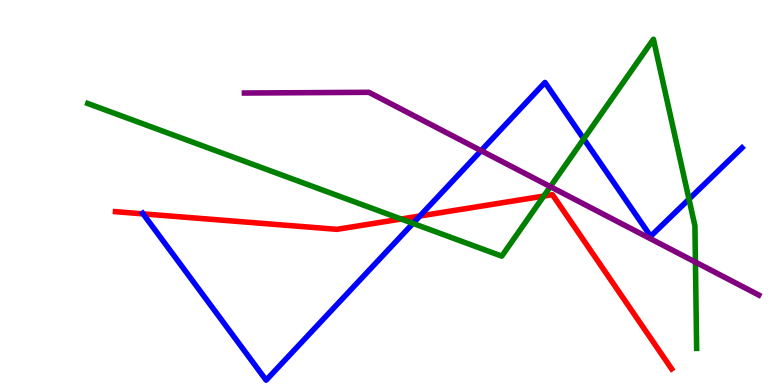[{'lines': ['blue', 'red'], 'intersections': [{'x': 1.85, 'y': 4.44}, {'x': 5.42, 'y': 4.39}]}, {'lines': ['green', 'red'], 'intersections': [{'x': 5.18, 'y': 4.31}, {'x': 7.02, 'y': 4.91}]}, {'lines': ['purple', 'red'], 'intersections': []}, {'lines': ['blue', 'green'], 'intersections': [{'x': 5.33, 'y': 4.2}, {'x': 7.53, 'y': 6.39}, {'x': 8.89, 'y': 4.83}]}, {'lines': ['blue', 'purple'], 'intersections': [{'x': 6.21, 'y': 6.09}]}, {'lines': ['green', 'purple'], 'intersections': [{'x': 7.1, 'y': 5.15}, {'x': 8.97, 'y': 3.19}]}]